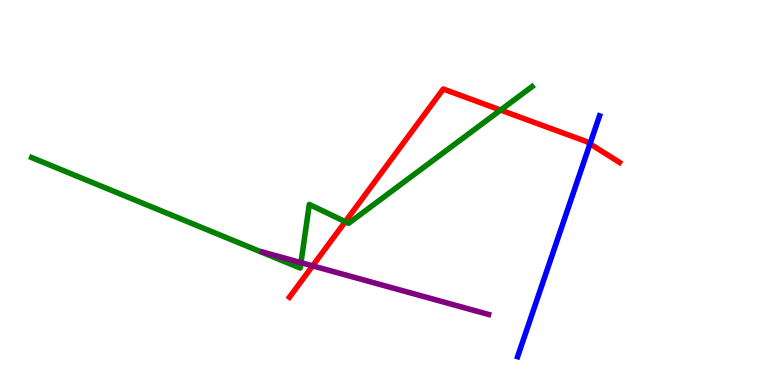[{'lines': ['blue', 'red'], 'intersections': [{'x': 7.61, 'y': 6.26}]}, {'lines': ['green', 'red'], 'intersections': [{'x': 4.46, 'y': 4.24}, {'x': 6.46, 'y': 7.14}]}, {'lines': ['purple', 'red'], 'intersections': [{'x': 4.03, 'y': 3.09}]}, {'lines': ['blue', 'green'], 'intersections': []}, {'lines': ['blue', 'purple'], 'intersections': []}, {'lines': ['green', 'purple'], 'intersections': [{'x': 3.88, 'y': 3.18}]}]